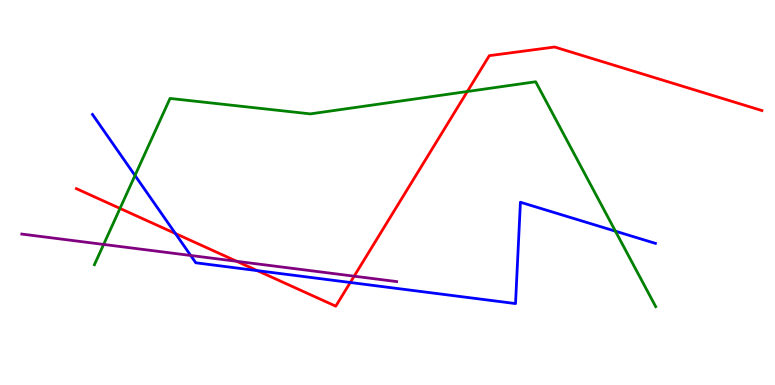[{'lines': ['blue', 'red'], 'intersections': [{'x': 2.26, 'y': 3.93}, {'x': 3.32, 'y': 2.97}, {'x': 4.52, 'y': 2.66}]}, {'lines': ['green', 'red'], 'intersections': [{'x': 1.55, 'y': 4.59}, {'x': 6.03, 'y': 7.62}]}, {'lines': ['purple', 'red'], 'intersections': [{'x': 3.05, 'y': 3.21}, {'x': 4.57, 'y': 2.83}]}, {'lines': ['blue', 'green'], 'intersections': [{'x': 1.74, 'y': 5.44}, {'x': 7.94, 'y': 4.0}]}, {'lines': ['blue', 'purple'], 'intersections': [{'x': 2.46, 'y': 3.36}]}, {'lines': ['green', 'purple'], 'intersections': [{'x': 1.34, 'y': 3.65}]}]